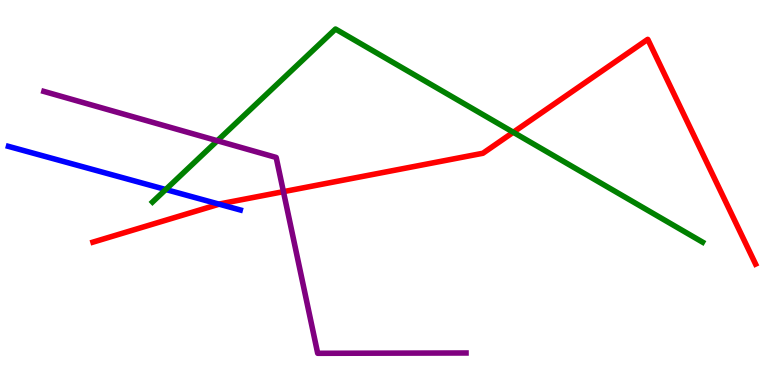[{'lines': ['blue', 'red'], 'intersections': [{'x': 2.83, 'y': 4.7}]}, {'lines': ['green', 'red'], 'intersections': [{'x': 6.62, 'y': 6.56}]}, {'lines': ['purple', 'red'], 'intersections': [{'x': 3.66, 'y': 5.02}]}, {'lines': ['blue', 'green'], 'intersections': [{'x': 2.14, 'y': 5.08}]}, {'lines': ['blue', 'purple'], 'intersections': []}, {'lines': ['green', 'purple'], 'intersections': [{'x': 2.8, 'y': 6.34}]}]